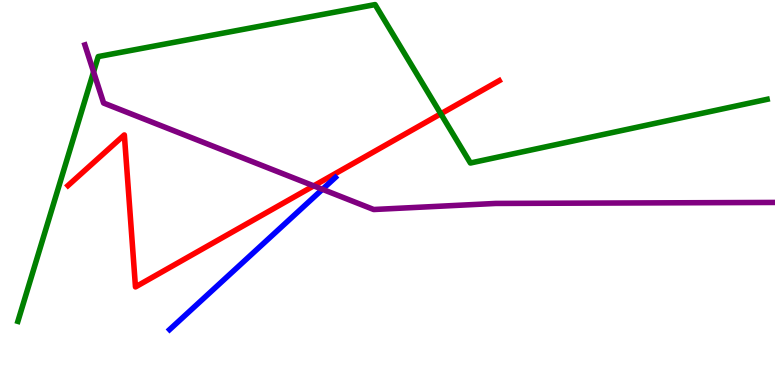[{'lines': ['blue', 'red'], 'intersections': []}, {'lines': ['green', 'red'], 'intersections': [{'x': 5.69, 'y': 7.04}]}, {'lines': ['purple', 'red'], 'intersections': [{'x': 4.05, 'y': 5.17}]}, {'lines': ['blue', 'green'], 'intersections': []}, {'lines': ['blue', 'purple'], 'intersections': [{'x': 4.16, 'y': 5.08}]}, {'lines': ['green', 'purple'], 'intersections': [{'x': 1.21, 'y': 8.13}]}]